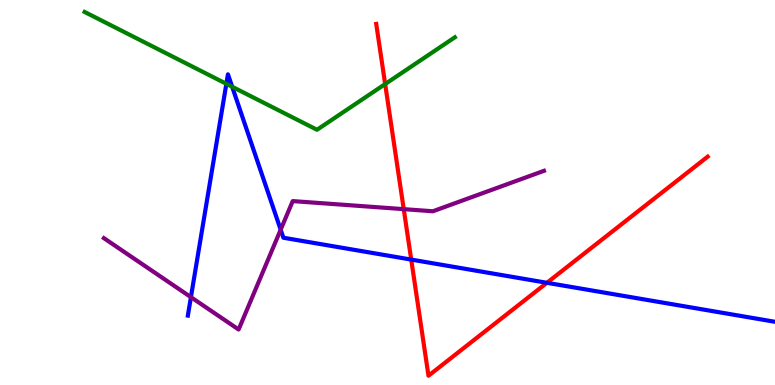[{'lines': ['blue', 'red'], 'intersections': [{'x': 5.31, 'y': 3.26}, {'x': 7.06, 'y': 2.65}]}, {'lines': ['green', 'red'], 'intersections': [{'x': 4.97, 'y': 7.82}]}, {'lines': ['purple', 'red'], 'intersections': [{'x': 5.21, 'y': 4.57}]}, {'lines': ['blue', 'green'], 'intersections': [{'x': 2.92, 'y': 7.82}, {'x': 3.0, 'y': 7.75}]}, {'lines': ['blue', 'purple'], 'intersections': [{'x': 2.46, 'y': 2.28}, {'x': 3.62, 'y': 4.03}]}, {'lines': ['green', 'purple'], 'intersections': []}]